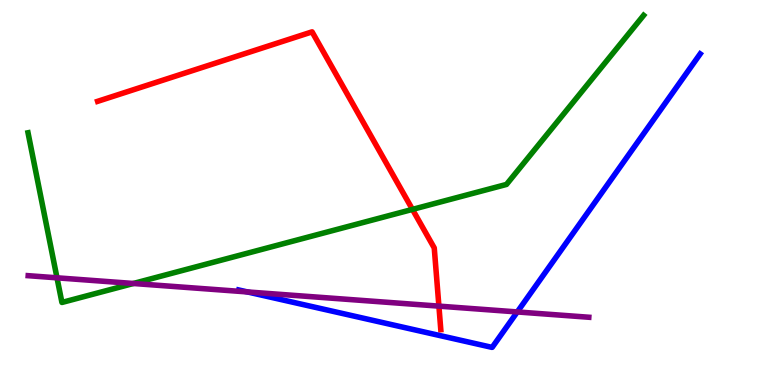[{'lines': ['blue', 'red'], 'intersections': []}, {'lines': ['green', 'red'], 'intersections': [{'x': 5.32, 'y': 4.56}]}, {'lines': ['purple', 'red'], 'intersections': [{'x': 5.66, 'y': 2.05}]}, {'lines': ['blue', 'green'], 'intersections': []}, {'lines': ['blue', 'purple'], 'intersections': [{'x': 3.19, 'y': 2.42}, {'x': 6.67, 'y': 1.9}]}, {'lines': ['green', 'purple'], 'intersections': [{'x': 0.736, 'y': 2.78}, {'x': 1.72, 'y': 2.64}]}]